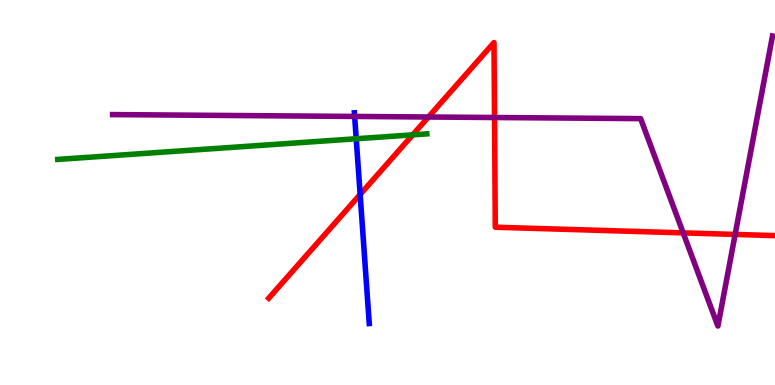[{'lines': ['blue', 'red'], 'intersections': [{'x': 4.65, 'y': 4.95}]}, {'lines': ['green', 'red'], 'intersections': [{'x': 5.33, 'y': 6.5}]}, {'lines': ['purple', 'red'], 'intersections': [{'x': 5.53, 'y': 6.96}, {'x': 6.38, 'y': 6.95}, {'x': 8.82, 'y': 3.95}, {'x': 9.49, 'y': 3.91}]}, {'lines': ['blue', 'green'], 'intersections': [{'x': 4.6, 'y': 6.4}]}, {'lines': ['blue', 'purple'], 'intersections': [{'x': 4.58, 'y': 6.98}]}, {'lines': ['green', 'purple'], 'intersections': []}]